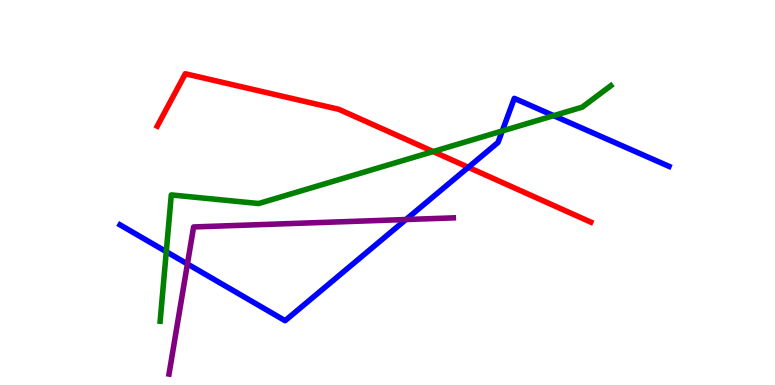[{'lines': ['blue', 'red'], 'intersections': [{'x': 6.04, 'y': 5.65}]}, {'lines': ['green', 'red'], 'intersections': [{'x': 5.59, 'y': 6.06}]}, {'lines': ['purple', 'red'], 'intersections': []}, {'lines': ['blue', 'green'], 'intersections': [{'x': 2.15, 'y': 3.46}, {'x': 6.48, 'y': 6.6}, {'x': 7.14, 'y': 7.0}]}, {'lines': ['blue', 'purple'], 'intersections': [{'x': 2.42, 'y': 3.14}, {'x': 5.24, 'y': 4.3}]}, {'lines': ['green', 'purple'], 'intersections': []}]